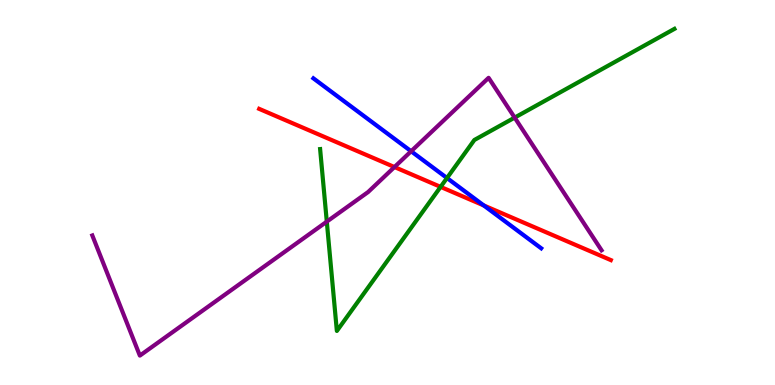[{'lines': ['blue', 'red'], 'intersections': [{'x': 6.24, 'y': 4.66}]}, {'lines': ['green', 'red'], 'intersections': [{'x': 5.69, 'y': 5.15}]}, {'lines': ['purple', 'red'], 'intersections': [{'x': 5.09, 'y': 5.66}]}, {'lines': ['blue', 'green'], 'intersections': [{'x': 5.77, 'y': 5.38}]}, {'lines': ['blue', 'purple'], 'intersections': [{'x': 5.3, 'y': 6.07}]}, {'lines': ['green', 'purple'], 'intersections': [{'x': 4.22, 'y': 4.24}, {'x': 6.64, 'y': 6.95}]}]